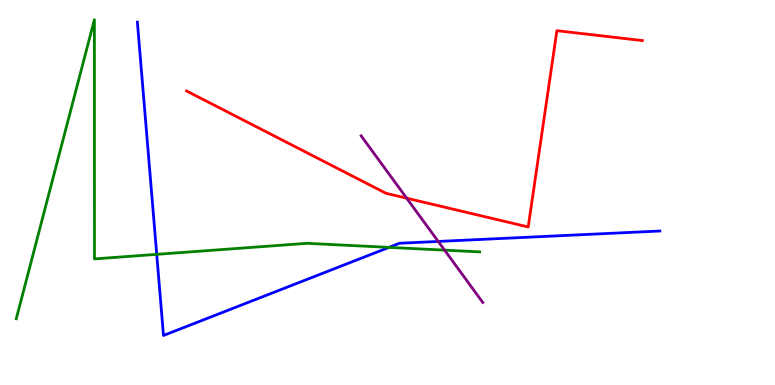[{'lines': ['blue', 'red'], 'intersections': []}, {'lines': ['green', 'red'], 'intersections': []}, {'lines': ['purple', 'red'], 'intersections': [{'x': 5.25, 'y': 4.85}]}, {'lines': ['blue', 'green'], 'intersections': [{'x': 2.02, 'y': 3.39}, {'x': 5.02, 'y': 3.57}]}, {'lines': ['blue', 'purple'], 'intersections': [{'x': 5.65, 'y': 3.73}]}, {'lines': ['green', 'purple'], 'intersections': [{'x': 5.74, 'y': 3.5}]}]